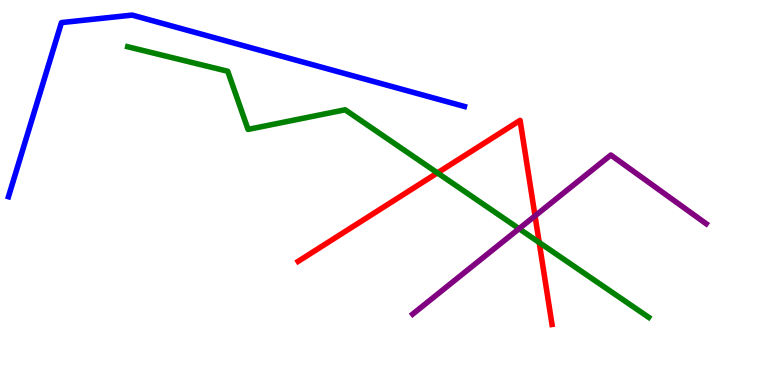[{'lines': ['blue', 'red'], 'intersections': []}, {'lines': ['green', 'red'], 'intersections': [{'x': 5.64, 'y': 5.51}, {'x': 6.96, 'y': 3.7}]}, {'lines': ['purple', 'red'], 'intersections': [{'x': 6.9, 'y': 4.39}]}, {'lines': ['blue', 'green'], 'intersections': []}, {'lines': ['blue', 'purple'], 'intersections': []}, {'lines': ['green', 'purple'], 'intersections': [{'x': 6.7, 'y': 4.06}]}]